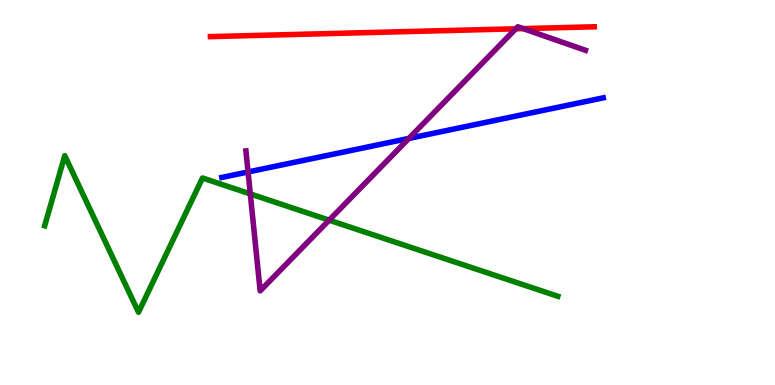[{'lines': ['blue', 'red'], 'intersections': []}, {'lines': ['green', 'red'], 'intersections': []}, {'lines': ['purple', 'red'], 'intersections': [{'x': 6.66, 'y': 9.25}, {'x': 6.75, 'y': 9.26}]}, {'lines': ['blue', 'green'], 'intersections': []}, {'lines': ['blue', 'purple'], 'intersections': [{'x': 3.2, 'y': 5.53}, {'x': 5.28, 'y': 6.4}]}, {'lines': ['green', 'purple'], 'intersections': [{'x': 3.23, 'y': 4.96}, {'x': 4.25, 'y': 4.28}]}]